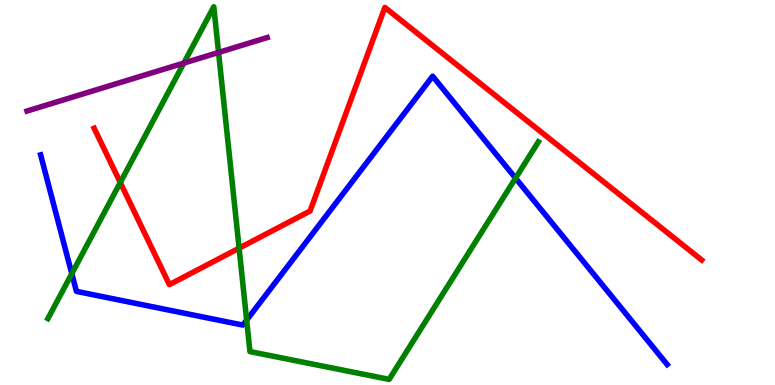[{'lines': ['blue', 'red'], 'intersections': []}, {'lines': ['green', 'red'], 'intersections': [{'x': 1.55, 'y': 5.26}, {'x': 3.09, 'y': 3.55}]}, {'lines': ['purple', 'red'], 'intersections': []}, {'lines': ['blue', 'green'], 'intersections': [{'x': 0.926, 'y': 2.89}, {'x': 3.18, 'y': 1.69}, {'x': 6.65, 'y': 5.37}]}, {'lines': ['blue', 'purple'], 'intersections': []}, {'lines': ['green', 'purple'], 'intersections': [{'x': 2.37, 'y': 8.36}, {'x': 2.82, 'y': 8.64}]}]